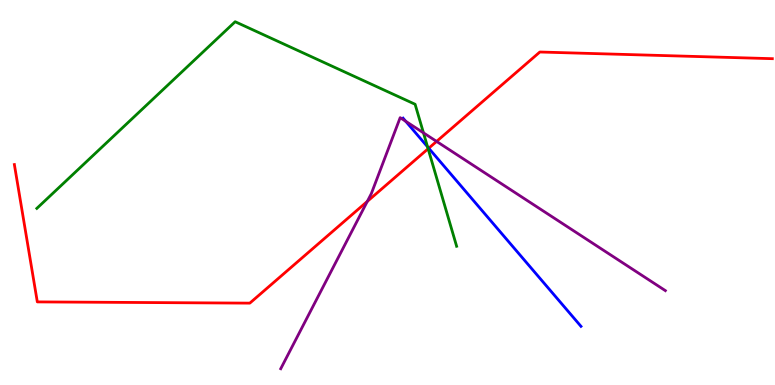[{'lines': ['blue', 'red'], 'intersections': [{'x': 5.53, 'y': 6.15}]}, {'lines': ['green', 'red'], 'intersections': [{'x': 5.52, 'y': 6.14}]}, {'lines': ['purple', 'red'], 'intersections': [{'x': 4.74, 'y': 4.77}, {'x': 5.63, 'y': 6.33}]}, {'lines': ['blue', 'green'], 'intersections': [{'x': 5.52, 'y': 6.19}]}, {'lines': ['blue', 'purple'], 'intersections': [{'x': 5.24, 'y': 6.85}]}, {'lines': ['green', 'purple'], 'intersections': [{'x': 5.46, 'y': 6.55}]}]